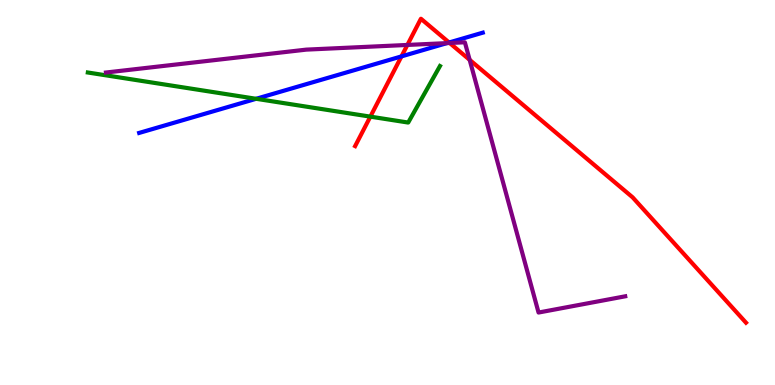[{'lines': ['blue', 'red'], 'intersections': [{'x': 5.18, 'y': 8.54}, {'x': 5.79, 'y': 8.9}]}, {'lines': ['green', 'red'], 'intersections': [{'x': 4.78, 'y': 6.97}]}, {'lines': ['purple', 'red'], 'intersections': [{'x': 5.26, 'y': 8.83}, {'x': 5.8, 'y': 8.88}, {'x': 6.06, 'y': 8.45}]}, {'lines': ['blue', 'green'], 'intersections': [{'x': 3.31, 'y': 7.43}]}, {'lines': ['blue', 'purple'], 'intersections': [{'x': 5.77, 'y': 8.88}]}, {'lines': ['green', 'purple'], 'intersections': []}]